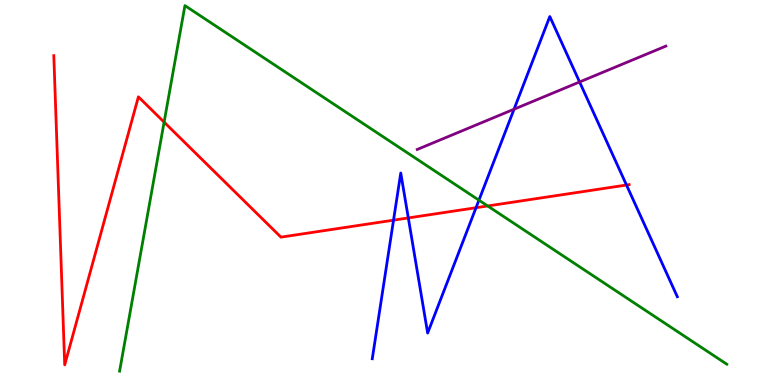[{'lines': ['blue', 'red'], 'intersections': [{'x': 5.08, 'y': 4.28}, {'x': 5.27, 'y': 4.34}, {'x': 6.14, 'y': 4.6}, {'x': 8.08, 'y': 5.19}]}, {'lines': ['green', 'red'], 'intersections': [{'x': 2.12, 'y': 6.83}, {'x': 6.29, 'y': 4.65}]}, {'lines': ['purple', 'red'], 'intersections': []}, {'lines': ['blue', 'green'], 'intersections': [{'x': 6.18, 'y': 4.8}]}, {'lines': ['blue', 'purple'], 'intersections': [{'x': 6.63, 'y': 7.16}, {'x': 7.48, 'y': 7.87}]}, {'lines': ['green', 'purple'], 'intersections': []}]